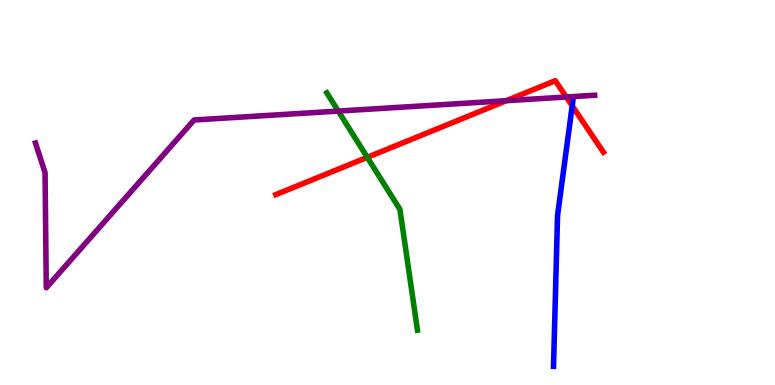[{'lines': ['blue', 'red'], 'intersections': [{'x': 7.38, 'y': 7.25}]}, {'lines': ['green', 'red'], 'intersections': [{'x': 4.74, 'y': 5.91}]}, {'lines': ['purple', 'red'], 'intersections': [{'x': 6.53, 'y': 7.38}, {'x': 7.31, 'y': 7.48}]}, {'lines': ['blue', 'green'], 'intersections': []}, {'lines': ['blue', 'purple'], 'intersections': []}, {'lines': ['green', 'purple'], 'intersections': [{'x': 4.36, 'y': 7.11}]}]